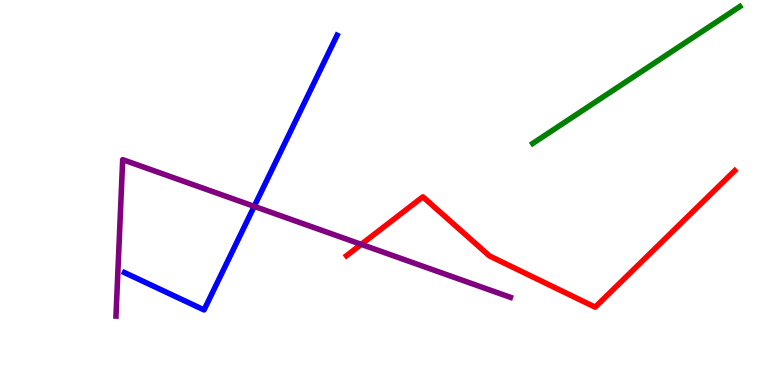[{'lines': ['blue', 'red'], 'intersections': []}, {'lines': ['green', 'red'], 'intersections': []}, {'lines': ['purple', 'red'], 'intersections': [{'x': 4.66, 'y': 3.65}]}, {'lines': ['blue', 'green'], 'intersections': []}, {'lines': ['blue', 'purple'], 'intersections': [{'x': 3.28, 'y': 4.64}]}, {'lines': ['green', 'purple'], 'intersections': []}]